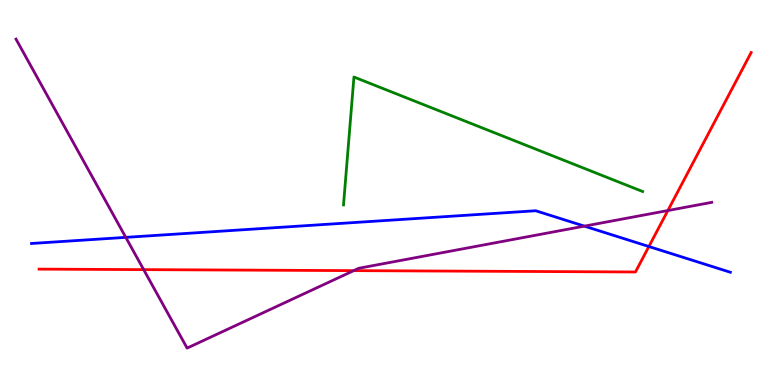[{'lines': ['blue', 'red'], 'intersections': [{'x': 8.37, 'y': 3.6}]}, {'lines': ['green', 'red'], 'intersections': []}, {'lines': ['purple', 'red'], 'intersections': [{'x': 1.85, 'y': 3.0}, {'x': 4.56, 'y': 2.97}, {'x': 8.62, 'y': 4.53}]}, {'lines': ['blue', 'green'], 'intersections': []}, {'lines': ['blue', 'purple'], 'intersections': [{'x': 1.62, 'y': 3.83}, {'x': 7.54, 'y': 4.13}]}, {'lines': ['green', 'purple'], 'intersections': []}]